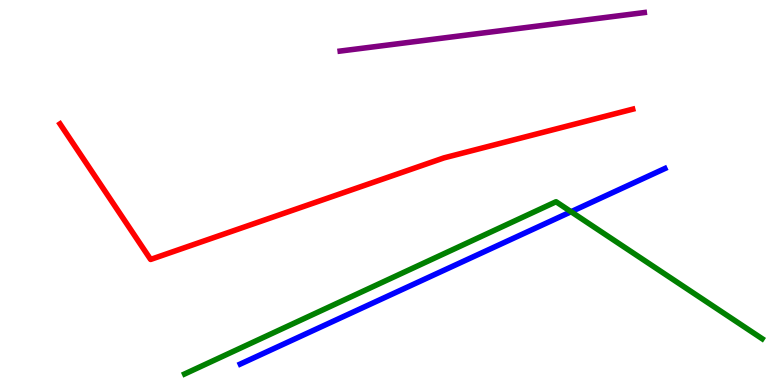[{'lines': ['blue', 'red'], 'intersections': []}, {'lines': ['green', 'red'], 'intersections': []}, {'lines': ['purple', 'red'], 'intersections': []}, {'lines': ['blue', 'green'], 'intersections': [{'x': 7.37, 'y': 4.5}]}, {'lines': ['blue', 'purple'], 'intersections': []}, {'lines': ['green', 'purple'], 'intersections': []}]